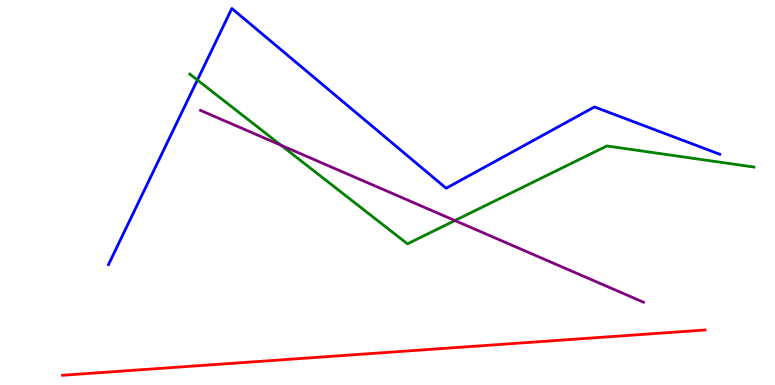[{'lines': ['blue', 'red'], 'intersections': []}, {'lines': ['green', 'red'], 'intersections': []}, {'lines': ['purple', 'red'], 'intersections': []}, {'lines': ['blue', 'green'], 'intersections': [{'x': 2.55, 'y': 7.92}]}, {'lines': ['blue', 'purple'], 'intersections': []}, {'lines': ['green', 'purple'], 'intersections': [{'x': 3.63, 'y': 6.23}, {'x': 5.87, 'y': 4.27}]}]